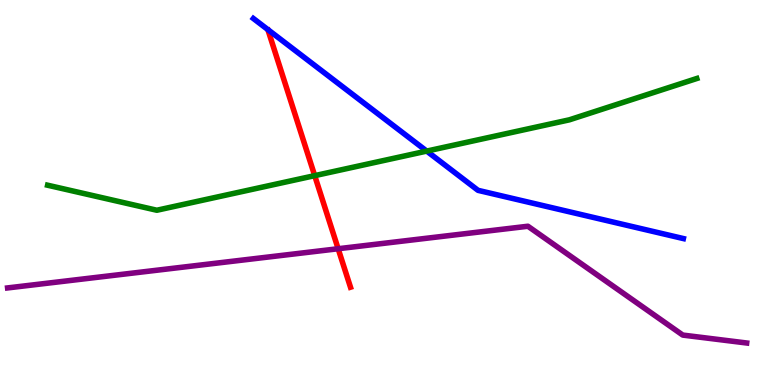[{'lines': ['blue', 'red'], 'intersections': []}, {'lines': ['green', 'red'], 'intersections': [{'x': 4.06, 'y': 5.44}]}, {'lines': ['purple', 'red'], 'intersections': [{'x': 4.36, 'y': 3.54}]}, {'lines': ['blue', 'green'], 'intersections': [{'x': 5.51, 'y': 6.08}]}, {'lines': ['blue', 'purple'], 'intersections': []}, {'lines': ['green', 'purple'], 'intersections': []}]